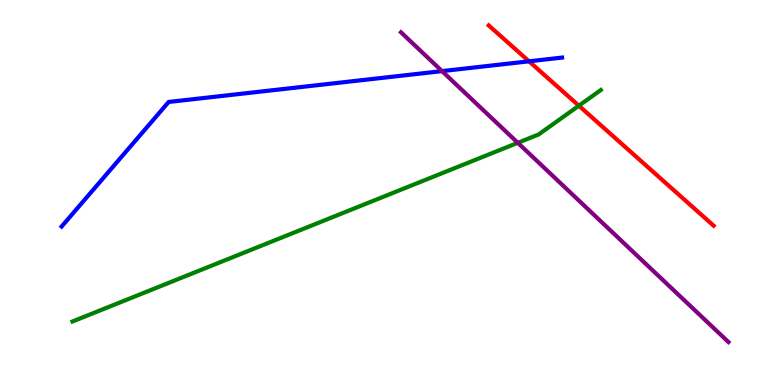[{'lines': ['blue', 'red'], 'intersections': [{'x': 6.83, 'y': 8.41}]}, {'lines': ['green', 'red'], 'intersections': [{'x': 7.47, 'y': 7.25}]}, {'lines': ['purple', 'red'], 'intersections': []}, {'lines': ['blue', 'green'], 'intersections': []}, {'lines': ['blue', 'purple'], 'intersections': [{'x': 5.7, 'y': 8.15}]}, {'lines': ['green', 'purple'], 'intersections': [{'x': 6.68, 'y': 6.29}]}]